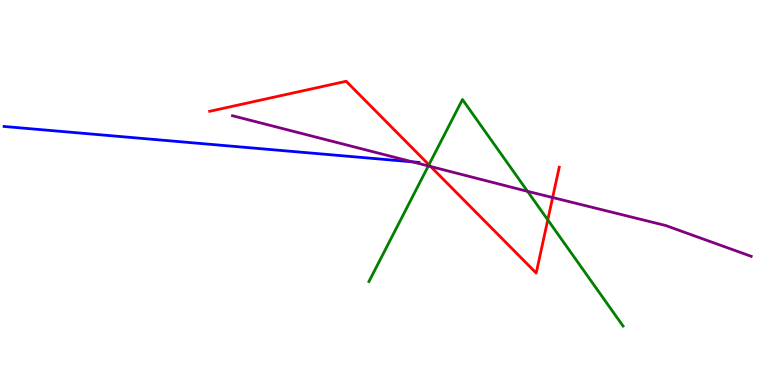[{'lines': ['blue', 'red'], 'intersections': []}, {'lines': ['green', 'red'], 'intersections': [{'x': 5.53, 'y': 5.72}, {'x': 7.07, 'y': 4.29}]}, {'lines': ['purple', 'red'], 'intersections': [{'x': 5.56, 'y': 5.67}, {'x': 7.13, 'y': 4.87}]}, {'lines': ['blue', 'green'], 'intersections': []}, {'lines': ['blue', 'purple'], 'intersections': [{'x': 5.32, 'y': 5.8}]}, {'lines': ['green', 'purple'], 'intersections': [{'x': 5.53, 'y': 5.69}, {'x': 6.81, 'y': 5.03}]}]